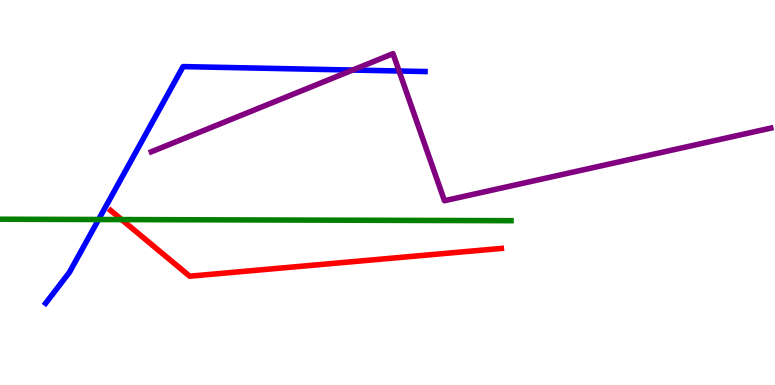[{'lines': ['blue', 'red'], 'intersections': []}, {'lines': ['green', 'red'], 'intersections': [{'x': 1.57, 'y': 4.3}]}, {'lines': ['purple', 'red'], 'intersections': []}, {'lines': ['blue', 'green'], 'intersections': [{'x': 1.27, 'y': 4.3}]}, {'lines': ['blue', 'purple'], 'intersections': [{'x': 4.55, 'y': 8.18}, {'x': 5.15, 'y': 8.16}]}, {'lines': ['green', 'purple'], 'intersections': []}]